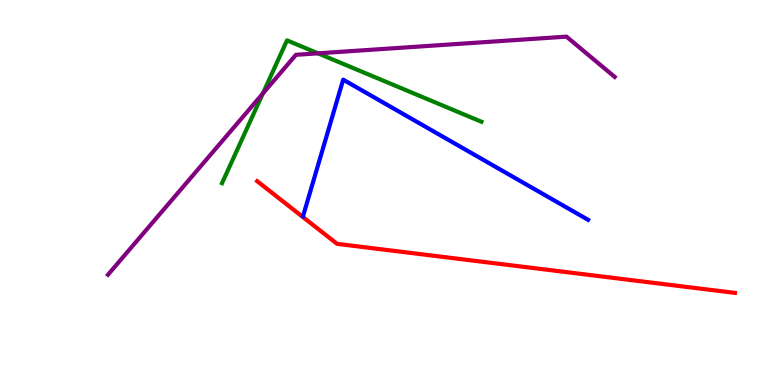[{'lines': ['blue', 'red'], 'intersections': []}, {'lines': ['green', 'red'], 'intersections': []}, {'lines': ['purple', 'red'], 'intersections': []}, {'lines': ['blue', 'green'], 'intersections': []}, {'lines': ['blue', 'purple'], 'intersections': []}, {'lines': ['green', 'purple'], 'intersections': [{'x': 3.39, 'y': 7.57}, {'x': 4.1, 'y': 8.61}]}]